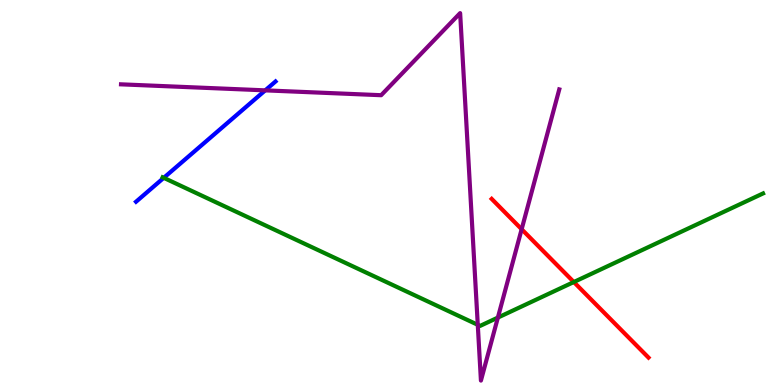[{'lines': ['blue', 'red'], 'intersections': []}, {'lines': ['green', 'red'], 'intersections': [{'x': 7.4, 'y': 2.67}]}, {'lines': ['purple', 'red'], 'intersections': [{'x': 6.73, 'y': 4.05}]}, {'lines': ['blue', 'green'], 'intersections': [{'x': 2.11, 'y': 5.38}]}, {'lines': ['blue', 'purple'], 'intersections': [{'x': 3.42, 'y': 7.65}]}, {'lines': ['green', 'purple'], 'intersections': [{'x': 6.16, 'y': 1.56}, {'x': 6.42, 'y': 1.75}]}]